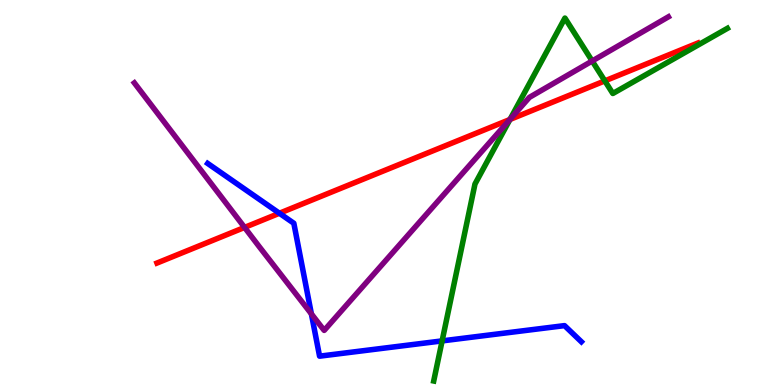[{'lines': ['blue', 'red'], 'intersections': [{'x': 3.61, 'y': 4.46}]}, {'lines': ['green', 'red'], 'intersections': [{'x': 6.58, 'y': 6.9}, {'x': 7.8, 'y': 7.9}]}, {'lines': ['purple', 'red'], 'intersections': [{'x': 3.16, 'y': 4.09}, {'x': 6.58, 'y': 6.9}]}, {'lines': ['blue', 'green'], 'intersections': [{'x': 5.7, 'y': 1.15}]}, {'lines': ['blue', 'purple'], 'intersections': [{'x': 4.02, 'y': 1.85}]}, {'lines': ['green', 'purple'], 'intersections': [{'x': 6.58, 'y': 6.9}, {'x': 7.64, 'y': 8.42}]}]